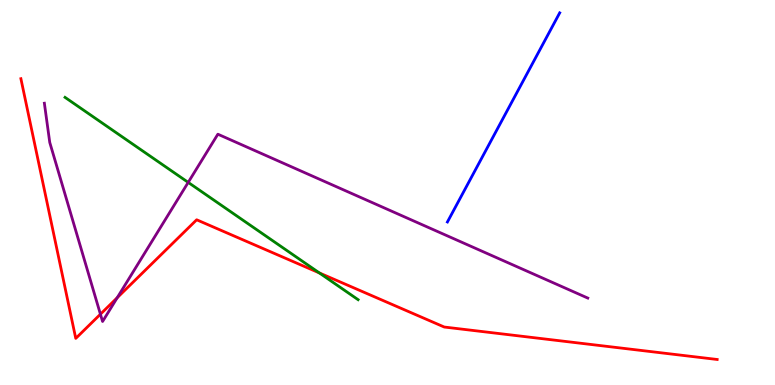[{'lines': ['blue', 'red'], 'intersections': []}, {'lines': ['green', 'red'], 'intersections': [{'x': 4.12, 'y': 2.91}]}, {'lines': ['purple', 'red'], 'intersections': [{'x': 1.3, 'y': 1.84}, {'x': 1.51, 'y': 2.27}]}, {'lines': ['blue', 'green'], 'intersections': []}, {'lines': ['blue', 'purple'], 'intersections': []}, {'lines': ['green', 'purple'], 'intersections': [{'x': 2.43, 'y': 5.26}]}]